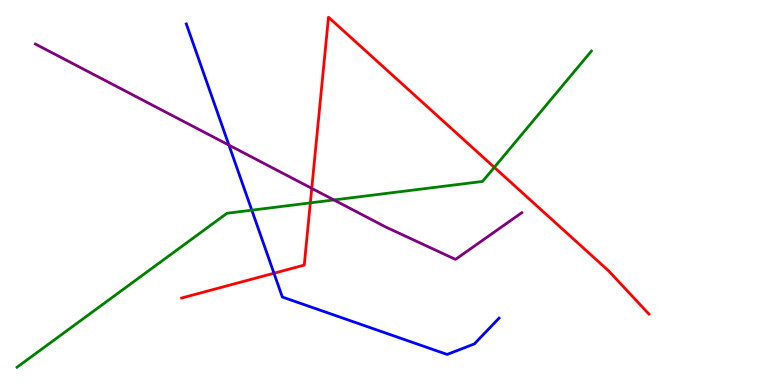[{'lines': ['blue', 'red'], 'intersections': [{'x': 3.54, 'y': 2.9}]}, {'lines': ['green', 'red'], 'intersections': [{'x': 4.0, 'y': 4.73}, {'x': 6.38, 'y': 5.65}]}, {'lines': ['purple', 'red'], 'intersections': [{'x': 4.02, 'y': 5.11}]}, {'lines': ['blue', 'green'], 'intersections': [{'x': 3.25, 'y': 4.54}]}, {'lines': ['blue', 'purple'], 'intersections': [{'x': 2.95, 'y': 6.23}]}, {'lines': ['green', 'purple'], 'intersections': [{'x': 4.31, 'y': 4.81}]}]